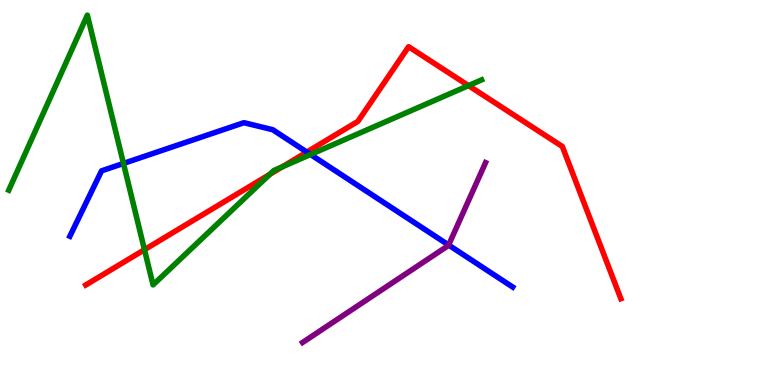[{'lines': ['blue', 'red'], 'intersections': [{'x': 3.96, 'y': 6.05}]}, {'lines': ['green', 'red'], 'intersections': [{'x': 1.86, 'y': 3.51}, {'x': 3.48, 'y': 5.47}, {'x': 3.64, 'y': 5.67}, {'x': 6.05, 'y': 7.78}]}, {'lines': ['purple', 'red'], 'intersections': []}, {'lines': ['blue', 'green'], 'intersections': [{'x': 1.59, 'y': 5.75}, {'x': 4.01, 'y': 5.99}]}, {'lines': ['blue', 'purple'], 'intersections': [{'x': 5.79, 'y': 3.64}]}, {'lines': ['green', 'purple'], 'intersections': []}]